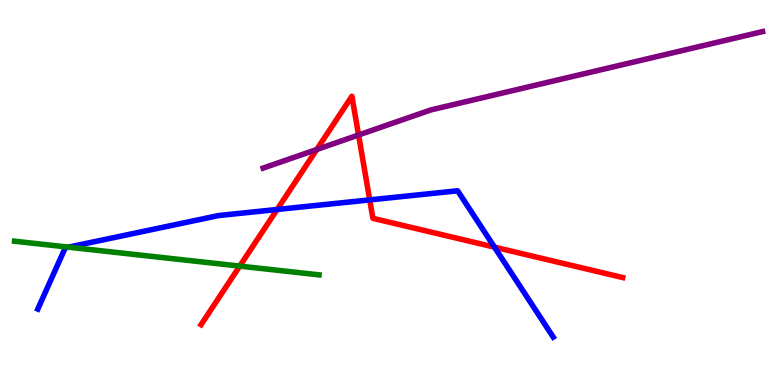[{'lines': ['blue', 'red'], 'intersections': [{'x': 3.58, 'y': 4.56}, {'x': 4.77, 'y': 4.81}, {'x': 6.38, 'y': 3.58}]}, {'lines': ['green', 'red'], 'intersections': [{'x': 3.09, 'y': 3.09}]}, {'lines': ['purple', 'red'], 'intersections': [{'x': 4.09, 'y': 6.12}, {'x': 4.63, 'y': 6.49}]}, {'lines': ['blue', 'green'], 'intersections': [{'x': 0.883, 'y': 3.58}]}, {'lines': ['blue', 'purple'], 'intersections': []}, {'lines': ['green', 'purple'], 'intersections': []}]